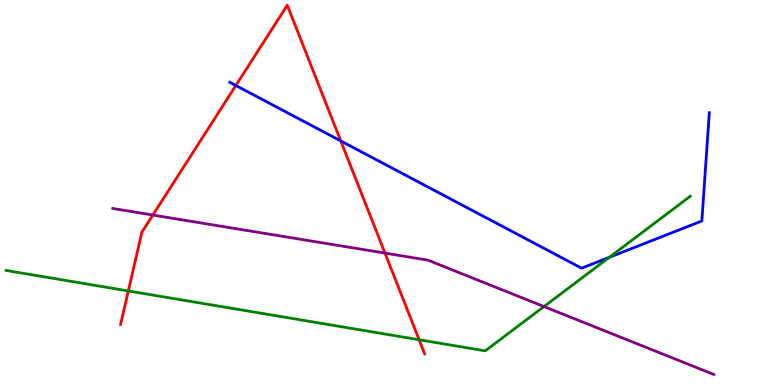[{'lines': ['blue', 'red'], 'intersections': [{'x': 3.04, 'y': 7.78}, {'x': 4.4, 'y': 6.34}]}, {'lines': ['green', 'red'], 'intersections': [{'x': 1.66, 'y': 2.44}, {'x': 5.41, 'y': 1.18}]}, {'lines': ['purple', 'red'], 'intersections': [{'x': 1.97, 'y': 4.41}, {'x': 4.97, 'y': 3.43}]}, {'lines': ['blue', 'green'], 'intersections': [{'x': 7.86, 'y': 3.32}]}, {'lines': ['blue', 'purple'], 'intersections': []}, {'lines': ['green', 'purple'], 'intersections': [{'x': 7.02, 'y': 2.04}]}]